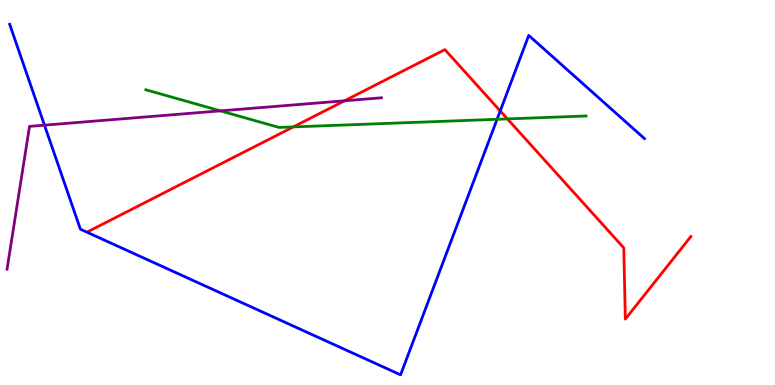[{'lines': ['blue', 'red'], 'intersections': [{'x': 6.45, 'y': 7.12}]}, {'lines': ['green', 'red'], 'intersections': [{'x': 3.78, 'y': 6.7}, {'x': 6.55, 'y': 6.91}]}, {'lines': ['purple', 'red'], 'intersections': [{'x': 4.45, 'y': 7.38}]}, {'lines': ['blue', 'green'], 'intersections': [{'x': 6.41, 'y': 6.9}]}, {'lines': ['blue', 'purple'], 'intersections': [{'x': 0.574, 'y': 6.75}]}, {'lines': ['green', 'purple'], 'intersections': [{'x': 2.84, 'y': 7.12}]}]